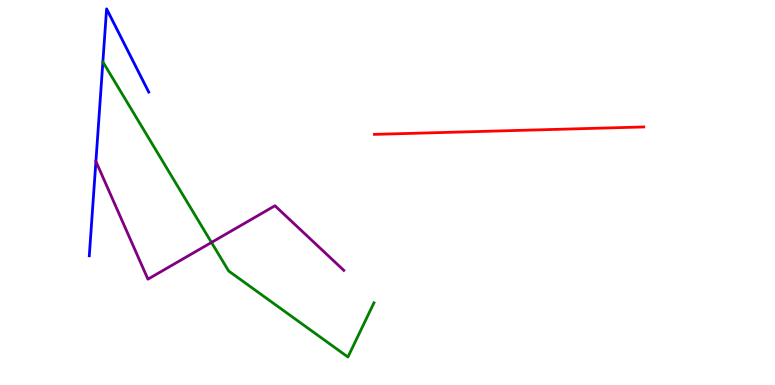[{'lines': ['blue', 'red'], 'intersections': []}, {'lines': ['green', 'red'], 'intersections': []}, {'lines': ['purple', 'red'], 'intersections': []}, {'lines': ['blue', 'green'], 'intersections': []}, {'lines': ['blue', 'purple'], 'intersections': []}, {'lines': ['green', 'purple'], 'intersections': [{'x': 2.73, 'y': 3.7}]}]